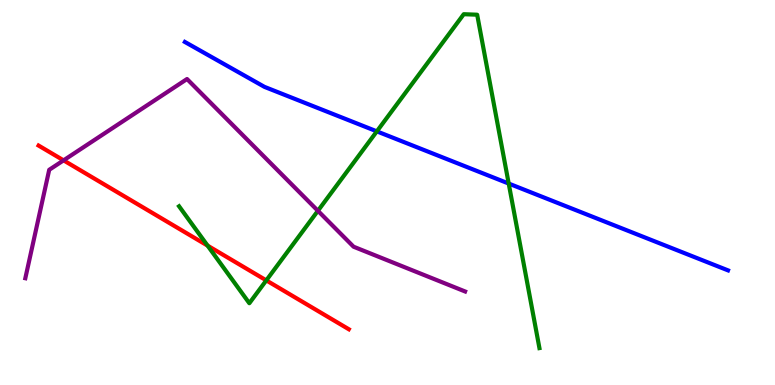[{'lines': ['blue', 'red'], 'intersections': []}, {'lines': ['green', 'red'], 'intersections': [{'x': 2.68, 'y': 3.62}, {'x': 3.44, 'y': 2.72}]}, {'lines': ['purple', 'red'], 'intersections': [{'x': 0.82, 'y': 5.84}]}, {'lines': ['blue', 'green'], 'intersections': [{'x': 4.86, 'y': 6.59}, {'x': 6.56, 'y': 5.23}]}, {'lines': ['blue', 'purple'], 'intersections': []}, {'lines': ['green', 'purple'], 'intersections': [{'x': 4.1, 'y': 4.52}]}]